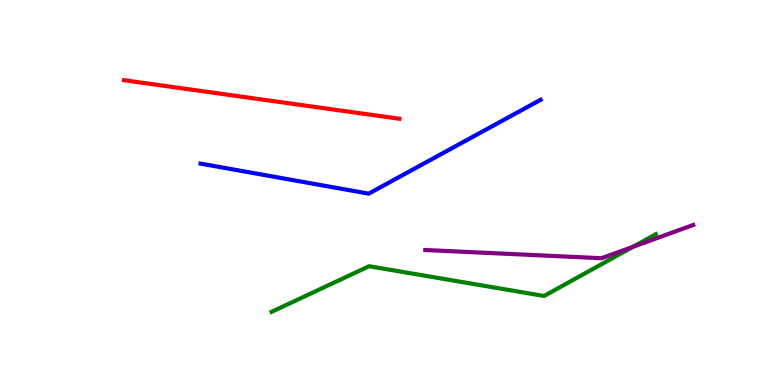[{'lines': ['blue', 'red'], 'intersections': []}, {'lines': ['green', 'red'], 'intersections': []}, {'lines': ['purple', 'red'], 'intersections': []}, {'lines': ['blue', 'green'], 'intersections': []}, {'lines': ['blue', 'purple'], 'intersections': []}, {'lines': ['green', 'purple'], 'intersections': [{'x': 8.17, 'y': 3.59}]}]